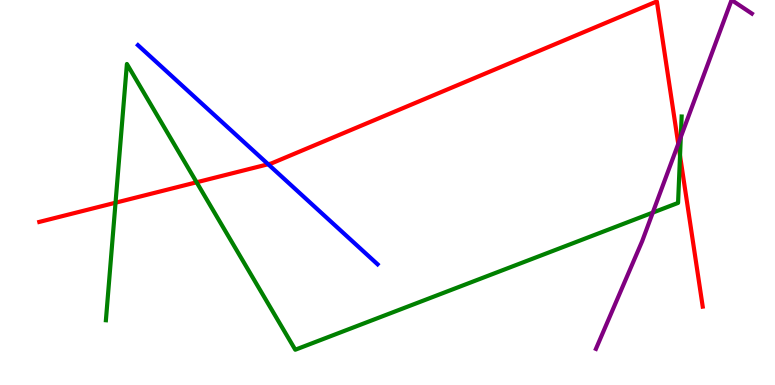[{'lines': ['blue', 'red'], 'intersections': [{'x': 3.46, 'y': 5.73}]}, {'lines': ['green', 'red'], 'intersections': [{'x': 1.49, 'y': 4.73}, {'x': 2.54, 'y': 5.27}, {'x': 8.77, 'y': 5.96}]}, {'lines': ['purple', 'red'], 'intersections': [{'x': 8.75, 'y': 6.26}]}, {'lines': ['blue', 'green'], 'intersections': []}, {'lines': ['blue', 'purple'], 'intersections': []}, {'lines': ['green', 'purple'], 'intersections': [{'x': 8.42, 'y': 4.48}, {'x': 8.78, 'y': 6.44}]}]